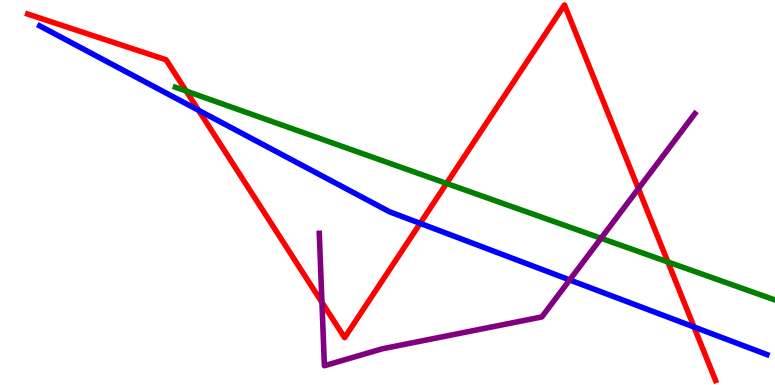[{'lines': ['blue', 'red'], 'intersections': [{'x': 2.56, 'y': 7.14}, {'x': 5.42, 'y': 4.2}, {'x': 8.96, 'y': 1.51}]}, {'lines': ['green', 'red'], 'intersections': [{'x': 2.4, 'y': 7.63}, {'x': 5.76, 'y': 5.24}, {'x': 8.62, 'y': 3.2}]}, {'lines': ['purple', 'red'], 'intersections': [{'x': 4.15, 'y': 2.15}, {'x': 8.24, 'y': 5.1}]}, {'lines': ['blue', 'green'], 'intersections': []}, {'lines': ['blue', 'purple'], 'intersections': [{'x': 7.35, 'y': 2.73}]}, {'lines': ['green', 'purple'], 'intersections': [{'x': 7.76, 'y': 3.81}]}]